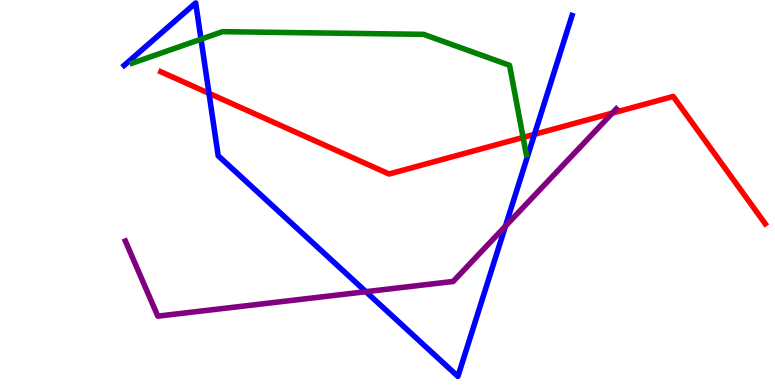[{'lines': ['blue', 'red'], 'intersections': [{'x': 2.7, 'y': 7.58}, {'x': 6.9, 'y': 6.51}]}, {'lines': ['green', 'red'], 'intersections': [{'x': 6.75, 'y': 6.43}]}, {'lines': ['purple', 'red'], 'intersections': [{'x': 7.9, 'y': 7.06}]}, {'lines': ['blue', 'green'], 'intersections': [{'x': 2.59, 'y': 8.98}]}, {'lines': ['blue', 'purple'], 'intersections': [{'x': 4.72, 'y': 2.42}, {'x': 6.52, 'y': 4.13}]}, {'lines': ['green', 'purple'], 'intersections': []}]